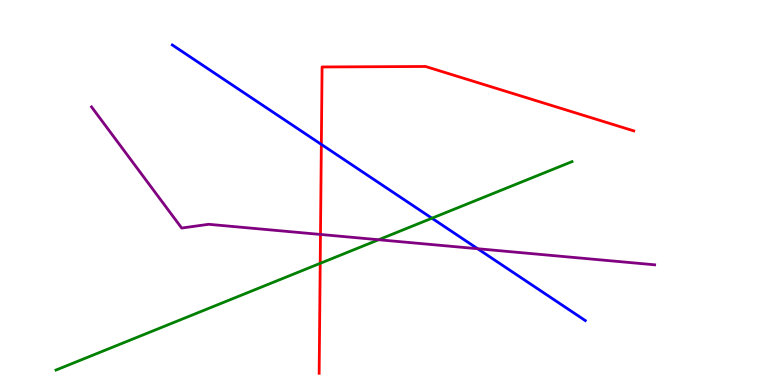[{'lines': ['blue', 'red'], 'intersections': [{'x': 4.15, 'y': 6.25}]}, {'lines': ['green', 'red'], 'intersections': [{'x': 4.13, 'y': 3.16}]}, {'lines': ['purple', 'red'], 'intersections': [{'x': 4.14, 'y': 3.91}]}, {'lines': ['blue', 'green'], 'intersections': [{'x': 5.57, 'y': 4.33}]}, {'lines': ['blue', 'purple'], 'intersections': [{'x': 6.16, 'y': 3.54}]}, {'lines': ['green', 'purple'], 'intersections': [{'x': 4.89, 'y': 3.77}]}]